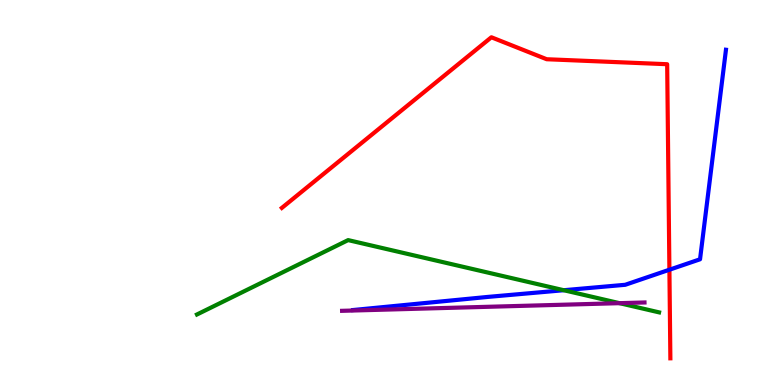[{'lines': ['blue', 'red'], 'intersections': [{'x': 8.64, 'y': 2.99}]}, {'lines': ['green', 'red'], 'intersections': []}, {'lines': ['purple', 'red'], 'intersections': []}, {'lines': ['blue', 'green'], 'intersections': [{'x': 7.27, 'y': 2.46}]}, {'lines': ['blue', 'purple'], 'intersections': []}, {'lines': ['green', 'purple'], 'intersections': [{'x': 7.99, 'y': 2.13}]}]